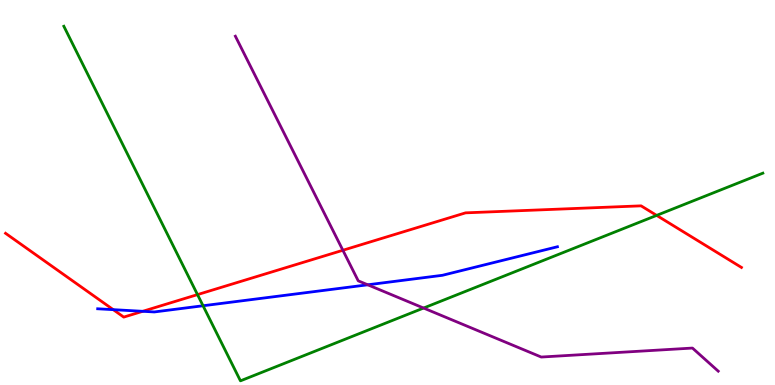[{'lines': ['blue', 'red'], 'intersections': [{'x': 1.46, 'y': 1.96}, {'x': 1.84, 'y': 1.91}]}, {'lines': ['green', 'red'], 'intersections': [{'x': 2.55, 'y': 2.35}, {'x': 8.47, 'y': 4.41}]}, {'lines': ['purple', 'red'], 'intersections': [{'x': 4.42, 'y': 3.5}]}, {'lines': ['blue', 'green'], 'intersections': [{'x': 2.62, 'y': 2.06}]}, {'lines': ['blue', 'purple'], 'intersections': [{'x': 4.75, 'y': 2.6}]}, {'lines': ['green', 'purple'], 'intersections': [{'x': 5.47, 'y': 2.0}]}]